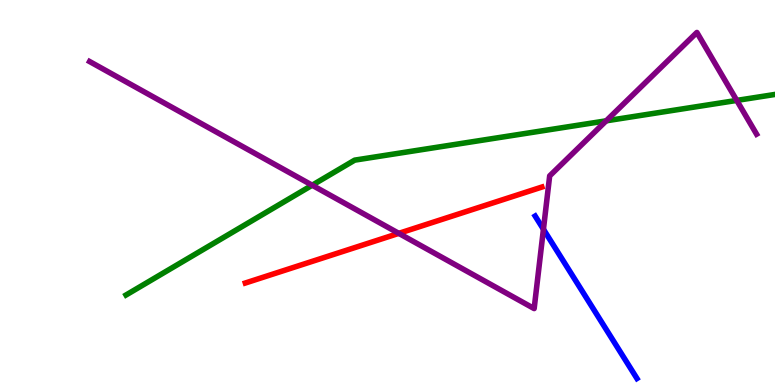[{'lines': ['blue', 'red'], 'intersections': []}, {'lines': ['green', 'red'], 'intersections': []}, {'lines': ['purple', 'red'], 'intersections': [{'x': 5.15, 'y': 3.94}]}, {'lines': ['blue', 'green'], 'intersections': []}, {'lines': ['blue', 'purple'], 'intersections': [{'x': 7.01, 'y': 4.05}]}, {'lines': ['green', 'purple'], 'intersections': [{'x': 4.03, 'y': 5.19}, {'x': 7.82, 'y': 6.86}, {'x': 9.51, 'y': 7.39}]}]